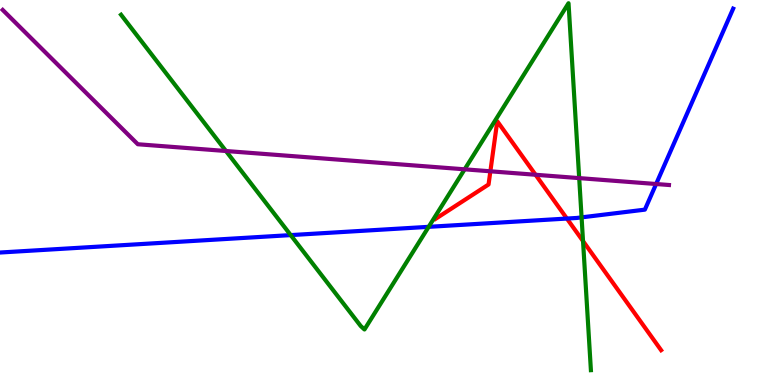[{'lines': ['blue', 'red'], 'intersections': [{'x': 7.31, 'y': 4.32}]}, {'lines': ['green', 'red'], 'intersections': [{'x': 7.52, 'y': 3.74}]}, {'lines': ['purple', 'red'], 'intersections': [{'x': 6.33, 'y': 5.55}, {'x': 6.91, 'y': 5.46}]}, {'lines': ['blue', 'green'], 'intersections': [{'x': 3.75, 'y': 3.89}, {'x': 5.53, 'y': 4.11}, {'x': 7.5, 'y': 4.35}]}, {'lines': ['blue', 'purple'], 'intersections': [{'x': 8.47, 'y': 5.22}]}, {'lines': ['green', 'purple'], 'intersections': [{'x': 2.92, 'y': 6.08}, {'x': 6.0, 'y': 5.6}, {'x': 7.47, 'y': 5.37}]}]